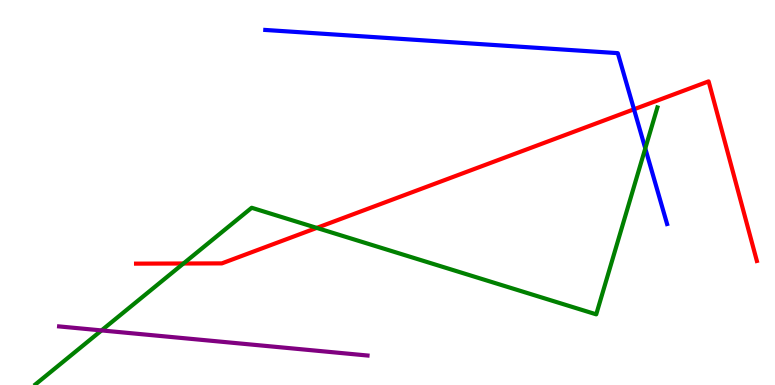[{'lines': ['blue', 'red'], 'intersections': [{'x': 8.18, 'y': 7.16}]}, {'lines': ['green', 'red'], 'intersections': [{'x': 2.37, 'y': 3.16}, {'x': 4.09, 'y': 4.08}]}, {'lines': ['purple', 'red'], 'intersections': []}, {'lines': ['blue', 'green'], 'intersections': [{'x': 8.33, 'y': 6.15}]}, {'lines': ['blue', 'purple'], 'intersections': []}, {'lines': ['green', 'purple'], 'intersections': [{'x': 1.31, 'y': 1.42}]}]